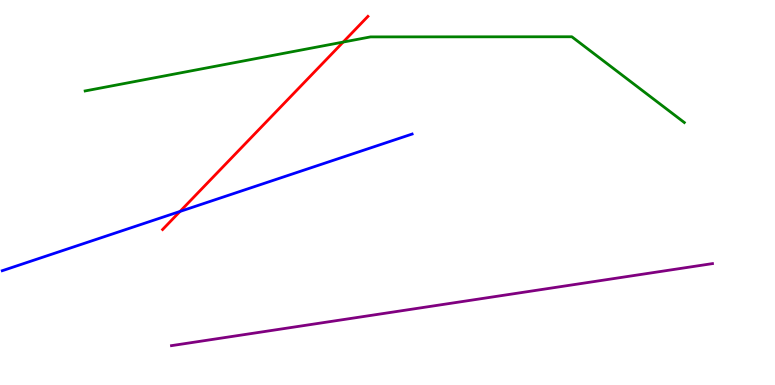[{'lines': ['blue', 'red'], 'intersections': [{'x': 2.32, 'y': 4.51}]}, {'lines': ['green', 'red'], 'intersections': [{'x': 4.43, 'y': 8.91}]}, {'lines': ['purple', 'red'], 'intersections': []}, {'lines': ['blue', 'green'], 'intersections': []}, {'lines': ['blue', 'purple'], 'intersections': []}, {'lines': ['green', 'purple'], 'intersections': []}]